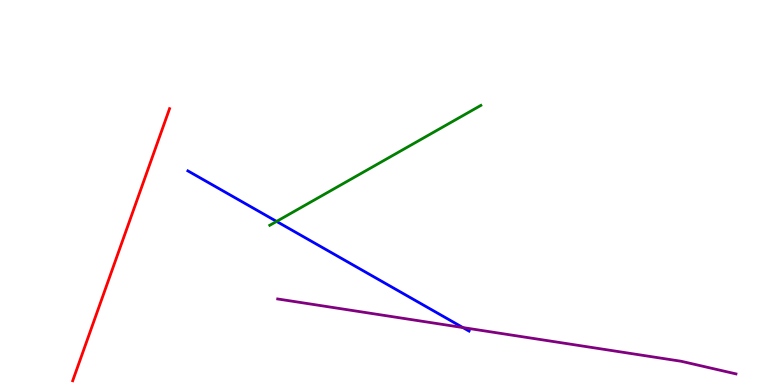[{'lines': ['blue', 'red'], 'intersections': []}, {'lines': ['green', 'red'], 'intersections': []}, {'lines': ['purple', 'red'], 'intersections': []}, {'lines': ['blue', 'green'], 'intersections': [{'x': 3.57, 'y': 4.25}]}, {'lines': ['blue', 'purple'], 'intersections': [{'x': 5.97, 'y': 1.49}]}, {'lines': ['green', 'purple'], 'intersections': []}]